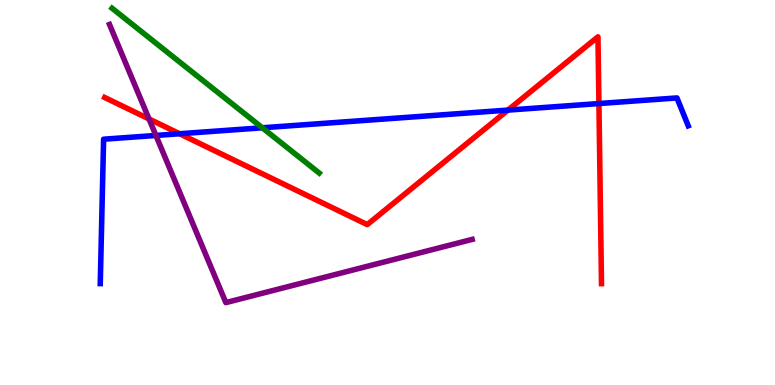[{'lines': ['blue', 'red'], 'intersections': [{'x': 2.32, 'y': 6.53}, {'x': 6.55, 'y': 7.14}, {'x': 7.73, 'y': 7.31}]}, {'lines': ['green', 'red'], 'intersections': []}, {'lines': ['purple', 'red'], 'intersections': [{'x': 1.92, 'y': 6.91}]}, {'lines': ['blue', 'green'], 'intersections': [{'x': 3.38, 'y': 6.68}]}, {'lines': ['blue', 'purple'], 'intersections': [{'x': 2.01, 'y': 6.48}]}, {'lines': ['green', 'purple'], 'intersections': []}]